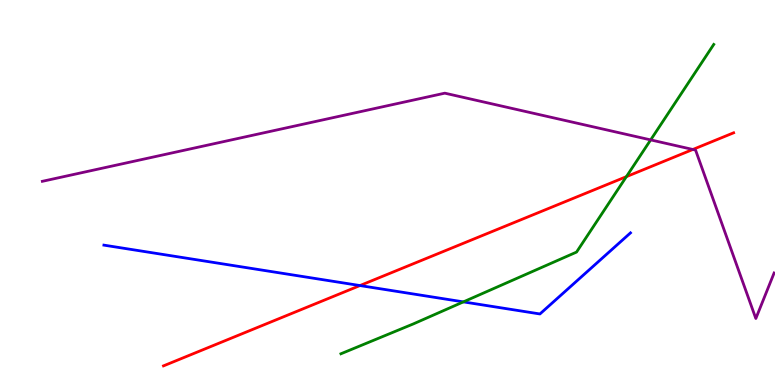[{'lines': ['blue', 'red'], 'intersections': [{'x': 4.64, 'y': 2.58}]}, {'lines': ['green', 'red'], 'intersections': [{'x': 8.08, 'y': 5.41}]}, {'lines': ['purple', 'red'], 'intersections': [{'x': 8.94, 'y': 6.12}]}, {'lines': ['blue', 'green'], 'intersections': [{'x': 5.98, 'y': 2.16}]}, {'lines': ['blue', 'purple'], 'intersections': []}, {'lines': ['green', 'purple'], 'intersections': [{'x': 8.4, 'y': 6.37}]}]